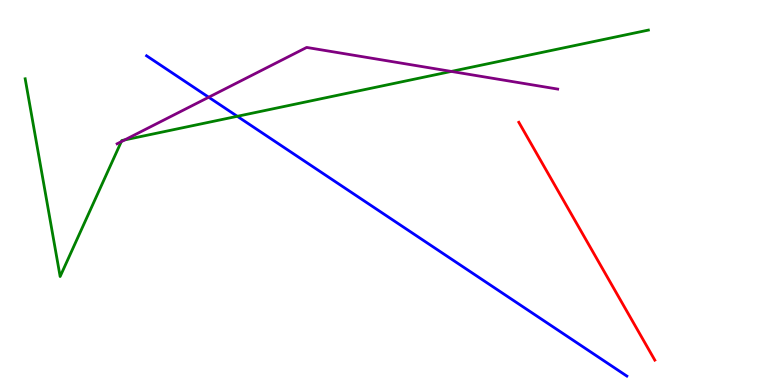[{'lines': ['blue', 'red'], 'intersections': []}, {'lines': ['green', 'red'], 'intersections': []}, {'lines': ['purple', 'red'], 'intersections': []}, {'lines': ['blue', 'green'], 'intersections': [{'x': 3.06, 'y': 6.98}]}, {'lines': ['blue', 'purple'], 'intersections': [{'x': 2.69, 'y': 7.47}]}, {'lines': ['green', 'purple'], 'intersections': [{'x': 1.57, 'y': 6.32}, {'x': 1.61, 'y': 6.37}, {'x': 5.82, 'y': 8.14}]}]